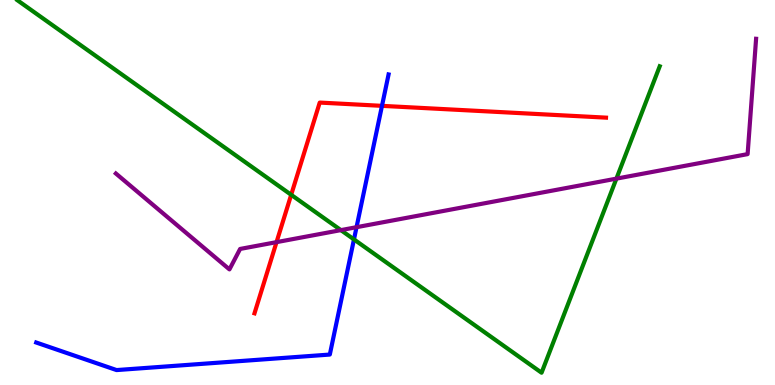[{'lines': ['blue', 'red'], 'intersections': [{'x': 4.93, 'y': 7.25}]}, {'lines': ['green', 'red'], 'intersections': [{'x': 3.76, 'y': 4.94}]}, {'lines': ['purple', 'red'], 'intersections': [{'x': 3.57, 'y': 3.71}]}, {'lines': ['blue', 'green'], 'intersections': [{'x': 4.57, 'y': 3.78}]}, {'lines': ['blue', 'purple'], 'intersections': [{'x': 4.6, 'y': 4.1}]}, {'lines': ['green', 'purple'], 'intersections': [{'x': 4.4, 'y': 4.02}, {'x': 7.95, 'y': 5.36}]}]